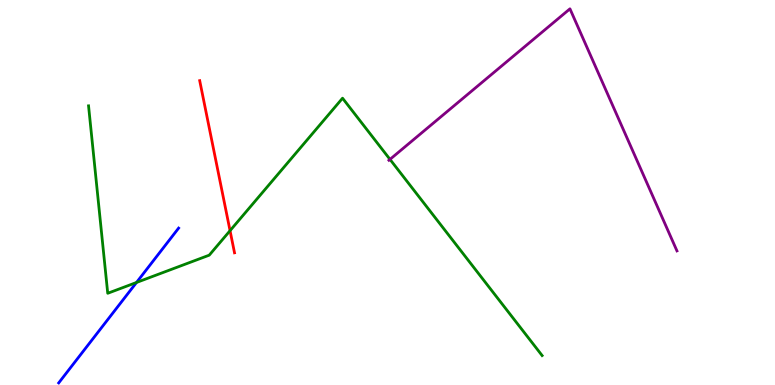[{'lines': ['blue', 'red'], 'intersections': []}, {'lines': ['green', 'red'], 'intersections': [{'x': 2.97, 'y': 4.01}]}, {'lines': ['purple', 'red'], 'intersections': []}, {'lines': ['blue', 'green'], 'intersections': [{'x': 1.76, 'y': 2.66}]}, {'lines': ['blue', 'purple'], 'intersections': []}, {'lines': ['green', 'purple'], 'intersections': [{'x': 5.03, 'y': 5.86}]}]